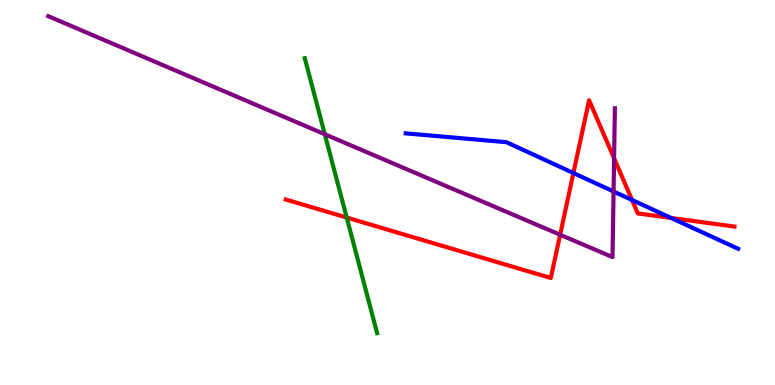[{'lines': ['blue', 'red'], 'intersections': [{'x': 7.4, 'y': 5.51}, {'x': 8.16, 'y': 4.81}, {'x': 8.66, 'y': 4.34}]}, {'lines': ['green', 'red'], 'intersections': [{'x': 4.47, 'y': 4.35}]}, {'lines': ['purple', 'red'], 'intersections': [{'x': 7.23, 'y': 3.9}, {'x': 7.92, 'y': 5.89}]}, {'lines': ['blue', 'green'], 'intersections': []}, {'lines': ['blue', 'purple'], 'intersections': [{'x': 7.92, 'y': 5.03}]}, {'lines': ['green', 'purple'], 'intersections': [{'x': 4.19, 'y': 6.51}]}]